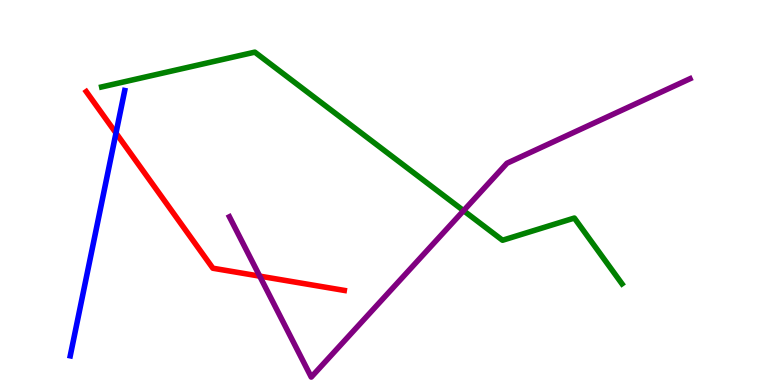[{'lines': ['blue', 'red'], 'intersections': [{'x': 1.5, 'y': 6.54}]}, {'lines': ['green', 'red'], 'intersections': []}, {'lines': ['purple', 'red'], 'intersections': [{'x': 3.35, 'y': 2.83}]}, {'lines': ['blue', 'green'], 'intersections': []}, {'lines': ['blue', 'purple'], 'intersections': []}, {'lines': ['green', 'purple'], 'intersections': [{'x': 5.98, 'y': 4.53}]}]